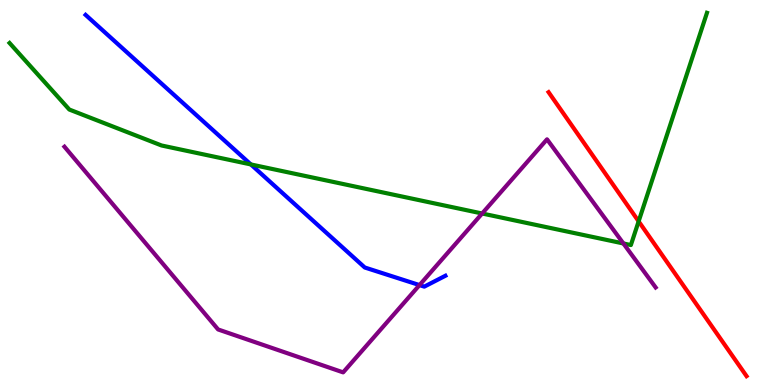[{'lines': ['blue', 'red'], 'intersections': []}, {'lines': ['green', 'red'], 'intersections': [{'x': 8.24, 'y': 4.25}]}, {'lines': ['purple', 'red'], 'intersections': []}, {'lines': ['blue', 'green'], 'intersections': [{'x': 3.24, 'y': 5.73}]}, {'lines': ['blue', 'purple'], 'intersections': [{'x': 5.41, 'y': 2.6}]}, {'lines': ['green', 'purple'], 'intersections': [{'x': 6.22, 'y': 4.45}, {'x': 8.04, 'y': 3.68}]}]